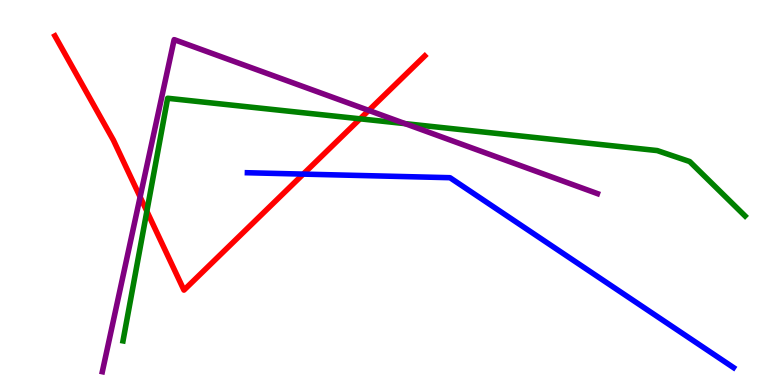[{'lines': ['blue', 'red'], 'intersections': [{'x': 3.91, 'y': 5.48}]}, {'lines': ['green', 'red'], 'intersections': [{'x': 1.89, 'y': 4.51}, {'x': 4.65, 'y': 6.91}]}, {'lines': ['purple', 'red'], 'intersections': [{'x': 1.81, 'y': 4.88}, {'x': 4.76, 'y': 7.13}]}, {'lines': ['blue', 'green'], 'intersections': []}, {'lines': ['blue', 'purple'], 'intersections': []}, {'lines': ['green', 'purple'], 'intersections': [{'x': 5.23, 'y': 6.79}]}]